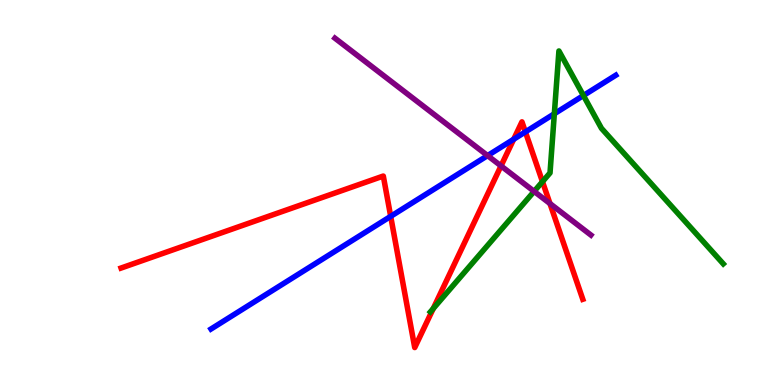[{'lines': ['blue', 'red'], 'intersections': [{'x': 5.04, 'y': 4.38}, {'x': 6.63, 'y': 6.38}, {'x': 6.78, 'y': 6.57}]}, {'lines': ['green', 'red'], 'intersections': [{'x': 5.59, 'y': 1.99}, {'x': 7.0, 'y': 5.28}]}, {'lines': ['purple', 'red'], 'intersections': [{'x': 6.46, 'y': 5.69}, {'x': 7.1, 'y': 4.71}]}, {'lines': ['blue', 'green'], 'intersections': [{'x': 7.15, 'y': 7.05}, {'x': 7.53, 'y': 7.52}]}, {'lines': ['blue', 'purple'], 'intersections': [{'x': 6.29, 'y': 5.96}]}, {'lines': ['green', 'purple'], 'intersections': [{'x': 6.89, 'y': 5.03}]}]